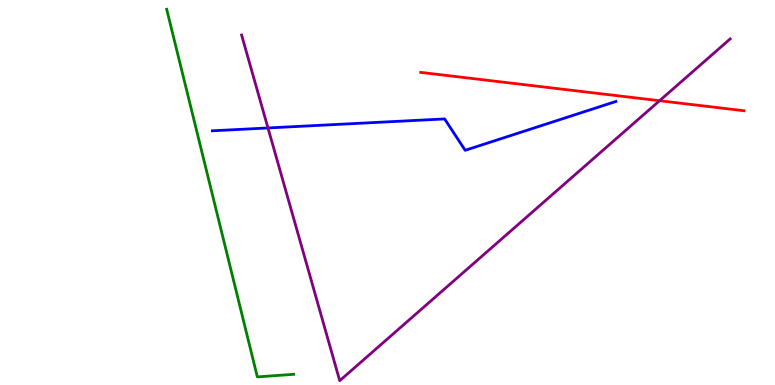[{'lines': ['blue', 'red'], 'intersections': []}, {'lines': ['green', 'red'], 'intersections': []}, {'lines': ['purple', 'red'], 'intersections': [{'x': 8.51, 'y': 7.38}]}, {'lines': ['blue', 'green'], 'intersections': []}, {'lines': ['blue', 'purple'], 'intersections': [{'x': 3.46, 'y': 6.68}]}, {'lines': ['green', 'purple'], 'intersections': []}]